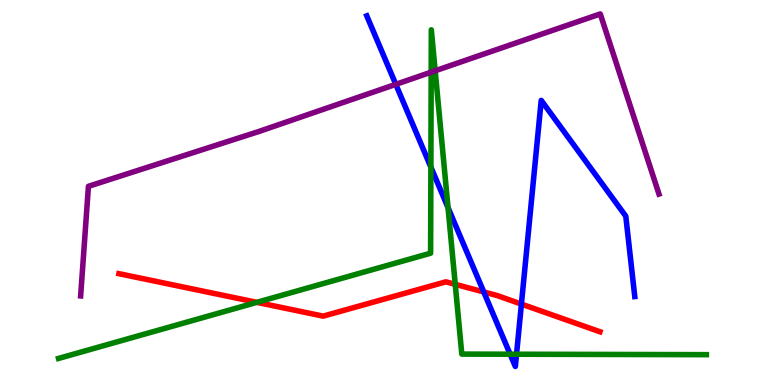[{'lines': ['blue', 'red'], 'intersections': [{'x': 6.24, 'y': 2.42}, {'x': 6.73, 'y': 2.1}]}, {'lines': ['green', 'red'], 'intersections': [{'x': 3.31, 'y': 2.15}, {'x': 5.87, 'y': 2.61}]}, {'lines': ['purple', 'red'], 'intersections': []}, {'lines': ['blue', 'green'], 'intersections': [{'x': 5.56, 'y': 5.66}, {'x': 5.78, 'y': 4.61}, {'x': 6.58, 'y': 0.8}, {'x': 6.66, 'y': 0.799}]}, {'lines': ['blue', 'purple'], 'intersections': [{'x': 5.11, 'y': 7.81}]}, {'lines': ['green', 'purple'], 'intersections': [{'x': 5.56, 'y': 8.13}, {'x': 5.62, 'y': 8.16}]}]